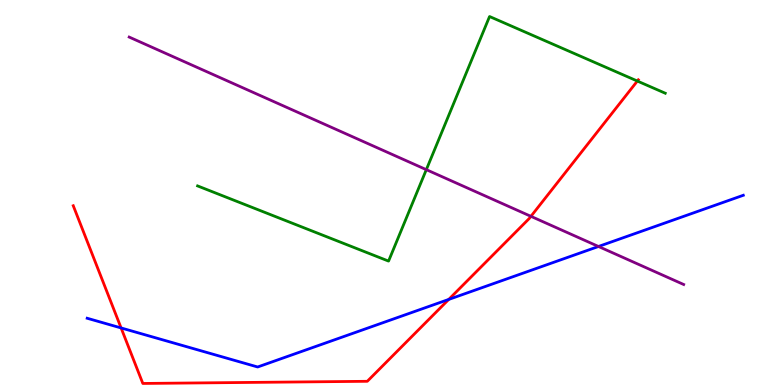[{'lines': ['blue', 'red'], 'intersections': [{'x': 1.56, 'y': 1.48}, {'x': 5.79, 'y': 2.22}]}, {'lines': ['green', 'red'], 'intersections': [{'x': 8.22, 'y': 7.9}]}, {'lines': ['purple', 'red'], 'intersections': [{'x': 6.85, 'y': 4.38}]}, {'lines': ['blue', 'green'], 'intersections': []}, {'lines': ['blue', 'purple'], 'intersections': [{'x': 7.72, 'y': 3.6}]}, {'lines': ['green', 'purple'], 'intersections': [{'x': 5.5, 'y': 5.59}]}]